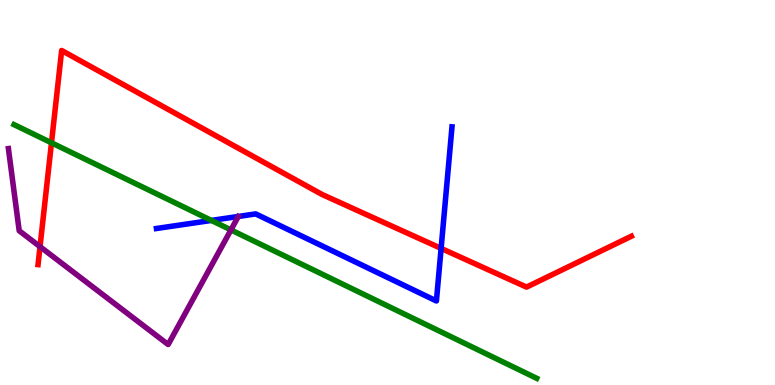[{'lines': ['blue', 'red'], 'intersections': [{'x': 5.69, 'y': 3.55}]}, {'lines': ['green', 'red'], 'intersections': [{'x': 0.664, 'y': 6.29}]}, {'lines': ['purple', 'red'], 'intersections': [{'x': 0.516, 'y': 3.59}]}, {'lines': ['blue', 'green'], 'intersections': [{'x': 2.73, 'y': 4.27}]}, {'lines': ['blue', 'purple'], 'intersections': []}, {'lines': ['green', 'purple'], 'intersections': [{'x': 2.98, 'y': 4.03}]}]